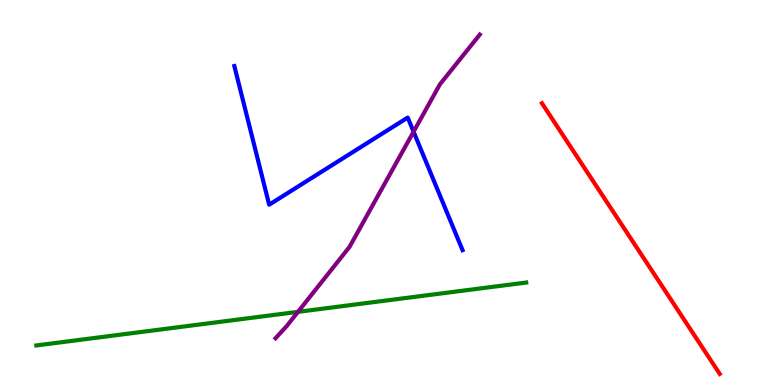[{'lines': ['blue', 'red'], 'intersections': []}, {'lines': ['green', 'red'], 'intersections': []}, {'lines': ['purple', 'red'], 'intersections': []}, {'lines': ['blue', 'green'], 'intersections': []}, {'lines': ['blue', 'purple'], 'intersections': [{'x': 5.34, 'y': 6.58}]}, {'lines': ['green', 'purple'], 'intersections': [{'x': 3.85, 'y': 1.9}]}]